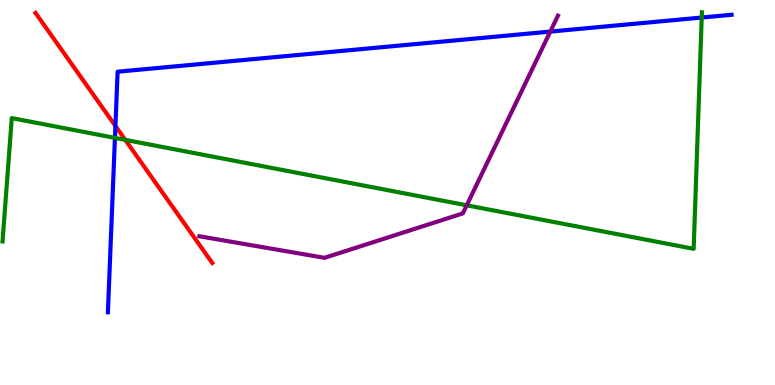[{'lines': ['blue', 'red'], 'intersections': [{'x': 1.49, 'y': 6.73}]}, {'lines': ['green', 'red'], 'intersections': [{'x': 1.62, 'y': 6.37}]}, {'lines': ['purple', 'red'], 'intersections': []}, {'lines': ['blue', 'green'], 'intersections': [{'x': 1.48, 'y': 6.42}, {'x': 9.05, 'y': 9.54}]}, {'lines': ['blue', 'purple'], 'intersections': [{'x': 7.1, 'y': 9.18}]}, {'lines': ['green', 'purple'], 'intersections': [{'x': 6.02, 'y': 4.67}]}]